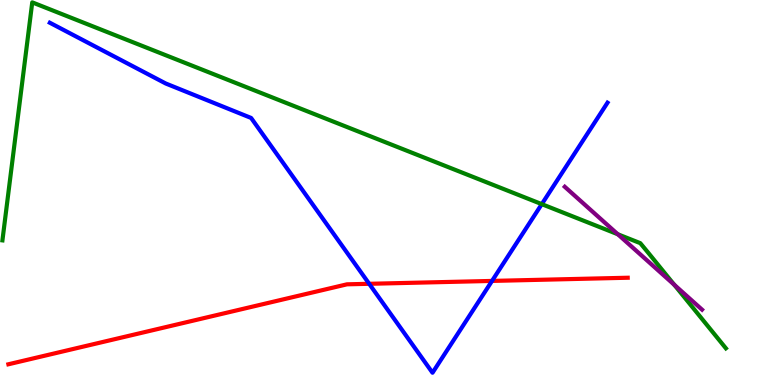[{'lines': ['blue', 'red'], 'intersections': [{'x': 4.76, 'y': 2.63}, {'x': 6.35, 'y': 2.7}]}, {'lines': ['green', 'red'], 'intersections': []}, {'lines': ['purple', 'red'], 'intersections': []}, {'lines': ['blue', 'green'], 'intersections': [{'x': 6.99, 'y': 4.7}]}, {'lines': ['blue', 'purple'], 'intersections': []}, {'lines': ['green', 'purple'], 'intersections': [{'x': 7.97, 'y': 3.92}, {'x': 8.7, 'y': 2.6}]}]